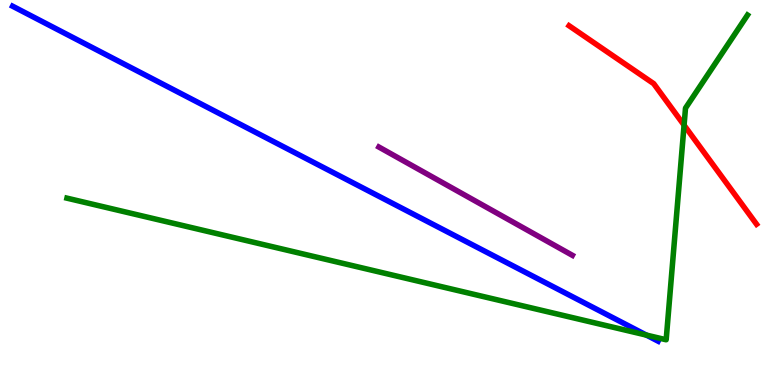[{'lines': ['blue', 'red'], 'intersections': []}, {'lines': ['green', 'red'], 'intersections': [{'x': 8.83, 'y': 6.75}]}, {'lines': ['purple', 'red'], 'intersections': []}, {'lines': ['blue', 'green'], 'intersections': [{'x': 8.34, 'y': 1.3}]}, {'lines': ['blue', 'purple'], 'intersections': []}, {'lines': ['green', 'purple'], 'intersections': []}]